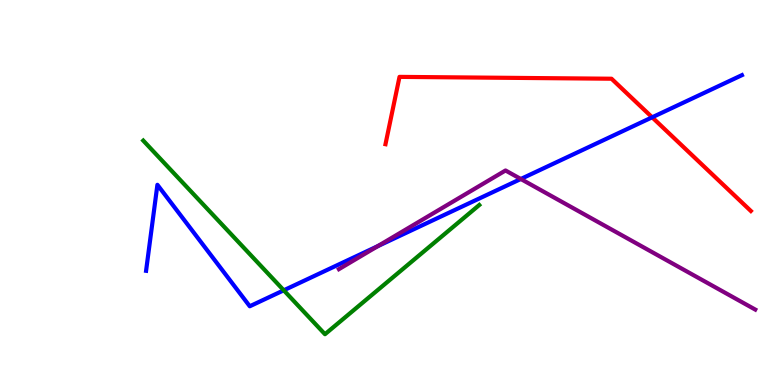[{'lines': ['blue', 'red'], 'intersections': [{'x': 8.41, 'y': 6.95}]}, {'lines': ['green', 'red'], 'intersections': []}, {'lines': ['purple', 'red'], 'intersections': []}, {'lines': ['blue', 'green'], 'intersections': [{'x': 3.66, 'y': 2.46}]}, {'lines': ['blue', 'purple'], 'intersections': [{'x': 4.87, 'y': 3.61}, {'x': 6.72, 'y': 5.35}]}, {'lines': ['green', 'purple'], 'intersections': []}]